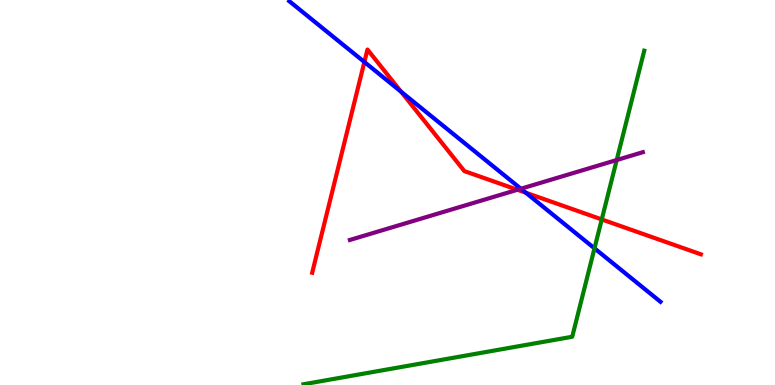[{'lines': ['blue', 'red'], 'intersections': [{'x': 4.7, 'y': 8.39}, {'x': 5.18, 'y': 7.62}, {'x': 6.78, 'y': 4.99}]}, {'lines': ['green', 'red'], 'intersections': [{'x': 7.76, 'y': 4.3}]}, {'lines': ['purple', 'red'], 'intersections': [{'x': 6.68, 'y': 5.07}]}, {'lines': ['blue', 'green'], 'intersections': [{'x': 7.67, 'y': 3.55}]}, {'lines': ['blue', 'purple'], 'intersections': [{'x': 6.72, 'y': 5.1}]}, {'lines': ['green', 'purple'], 'intersections': [{'x': 7.96, 'y': 5.84}]}]